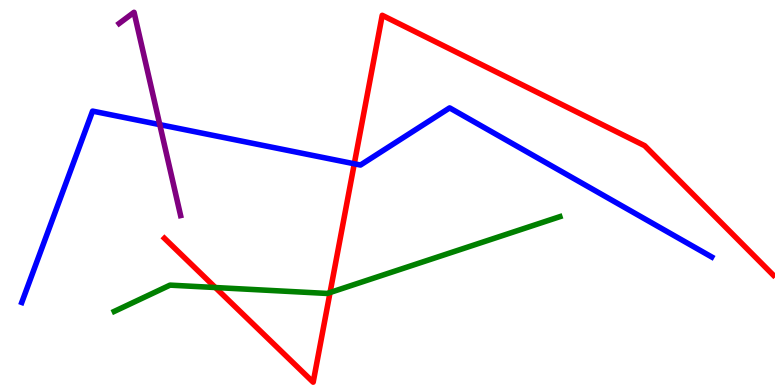[{'lines': ['blue', 'red'], 'intersections': [{'x': 4.57, 'y': 5.75}]}, {'lines': ['green', 'red'], 'intersections': [{'x': 2.78, 'y': 2.53}, {'x': 4.26, 'y': 2.4}]}, {'lines': ['purple', 'red'], 'intersections': []}, {'lines': ['blue', 'green'], 'intersections': []}, {'lines': ['blue', 'purple'], 'intersections': [{'x': 2.06, 'y': 6.76}]}, {'lines': ['green', 'purple'], 'intersections': []}]